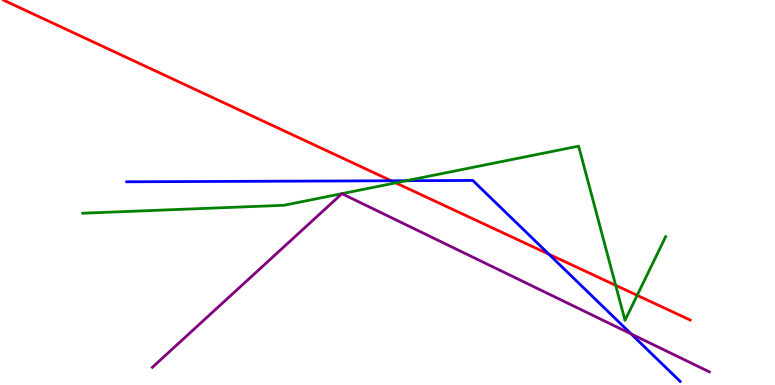[{'lines': ['blue', 'red'], 'intersections': [{'x': 5.05, 'y': 5.3}, {'x': 7.08, 'y': 3.4}]}, {'lines': ['green', 'red'], 'intersections': [{'x': 5.11, 'y': 5.25}, {'x': 7.94, 'y': 2.59}, {'x': 8.22, 'y': 2.33}]}, {'lines': ['purple', 'red'], 'intersections': []}, {'lines': ['blue', 'green'], 'intersections': [{'x': 5.24, 'y': 5.31}]}, {'lines': ['blue', 'purple'], 'intersections': [{'x': 8.14, 'y': 1.33}]}, {'lines': ['green', 'purple'], 'intersections': []}]